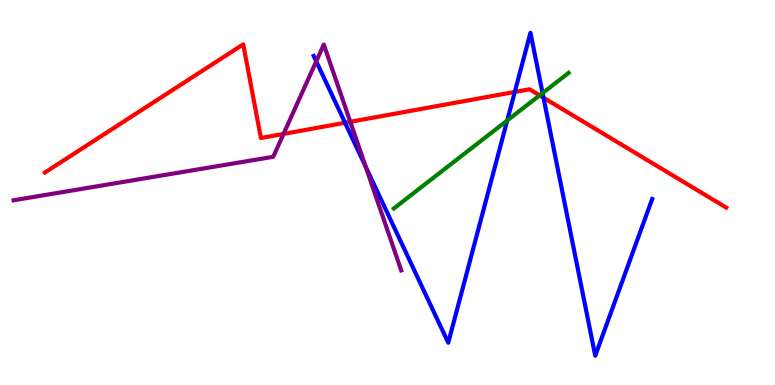[{'lines': ['blue', 'red'], 'intersections': [{'x': 4.45, 'y': 6.81}, {'x': 6.64, 'y': 7.61}, {'x': 7.01, 'y': 7.46}]}, {'lines': ['green', 'red'], 'intersections': [{'x': 6.96, 'y': 7.52}]}, {'lines': ['purple', 'red'], 'intersections': [{'x': 3.66, 'y': 6.52}, {'x': 4.52, 'y': 6.84}]}, {'lines': ['blue', 'green'], 'intersections': [{'x': 6.54, 'y': 6.87}, {'x': 7.0, 'y': 7.58}]}, {'lines': ['blue', 'purple'], 'intersections': [{'x': 4.08, 'y': 8.41}, {'x': 4.72, 'y': 5.67}]}, {'lines': ['green', 'purple'], 'intersections': []}]